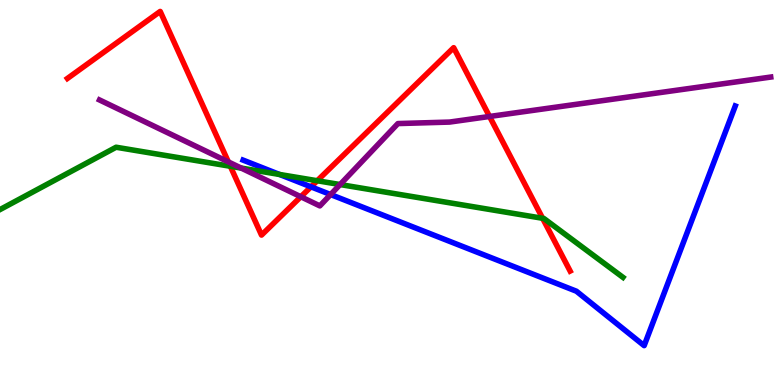[{'lines': ['blue', 'red'], 'intersections': [{'x': 4.01, 'y': 5.15}]}, {'lines': ['green', 'red'], 'intersections': [{'x': 2.97, 'y': 5.68}, {'x': 4.09, 'y': 5.31}, {'x': 7.0, 'y': 4.33}]}, {'lines': ['purple', 'red'], 'intersections': [{'x': 2.95, 'y': 5.79}, {'x': 3.88, 'y': 4.89}, {'x': 6.32, 'y': 6.97}]}, {'lines': ['blue', 'green'], 'intersections': [{'x': 3.61, 'y': 5.47}]}, {'lines': ['blue', 'purple'], 'intersections': [{'x': 4.27, 'y': 4.95}]}, {'lines': ['green', 'purple'], 'intersections': [{'x': 3.11, 'y': 5.63}, {'x': 4.39, 'y': 5.21}]}]